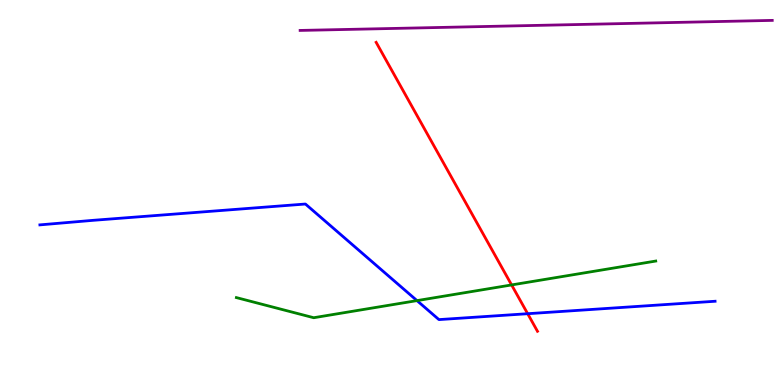[{'lines': ['blue', 'red'], 'intersections': [{'x': 6.81, 'y': 1.85}]}, {'lines': ['green', 'red'], 'intersections': [{'x': 6.6, 'y': 2.6}]}, {'lines': ['purple', 'red'], 'intersections': []}, {'lines': ['blue', 'green'], 'intersections': [{'x': 5.38, 'y': 2.19}]}, {'lines': ['blue', 'purple'], 'intersections': []}, {'lines': ['green', 'purple'], 'intersections': []}]